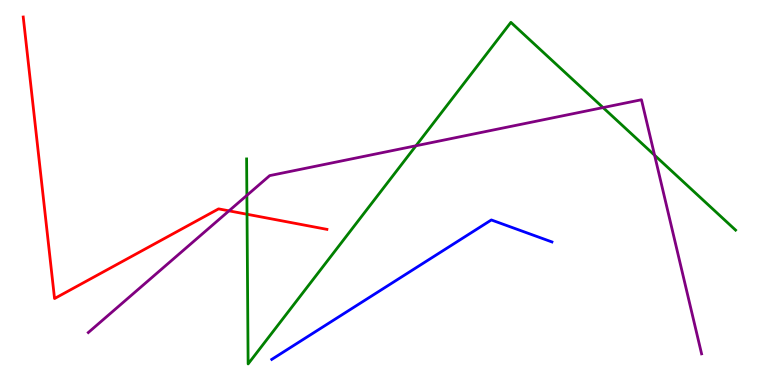[{'lines': ['blue', 'red'], 'intersections': []}, {'lines': ['green', 'red'], 'intersections': [{'x': 3.19, 'y': 4.44}]}, {'lines': ['purple', 'red'], 'intersections': [{'x': 2.95, 'y': 4.52}]}, {'lines': ['blue', 'green'], 'intersections': []}, {'lines': ['blue', 'purple'], 'intersections': []}, {'lines': ['green', 'purple'], 'intersections': [{'x': 3.19, 'y': 4.93}, {'x': 5.37, 'y': 6.21}, {'x': 7.78, 'y': 7.21}, {'x': 8.45, 'y': 5.97}]}]